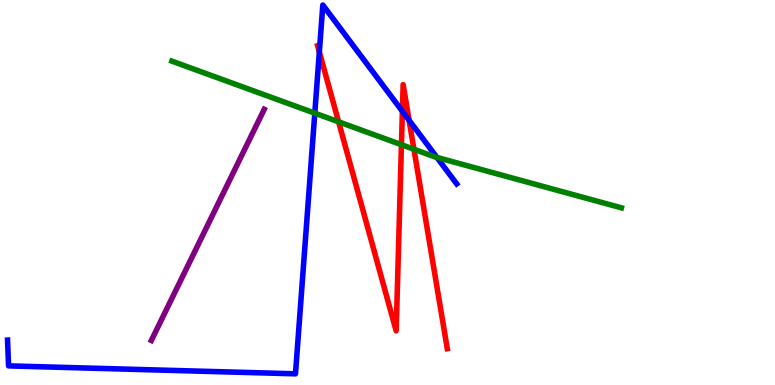[{'lines': ['blue', 'red'], 'intersections': [{'x': 4.12, 'y': 8.65}, {'x': 5.19, 'y': 7.11}, {'x': 5.28, 'y': 6.88}]}, {'lines': ['green', 'red'], 'intersections': [{'x': 4.37, 'y': 6.84}, {'x': 5.18, 'y': 6.24}, {'x': 5.34, 'y': 6.12}]}, {'lines': ['purple', 'red'], 'intersections': []}, {'lines': ['blue', 'green'], 'intersections': [{'x': 4.06, 'y': 7.06}, {'x': 5.64, 'y': 5.91}]}, {'lines': ['blue', 'purple'], 'intersections': []}, {'lines': ['green', 'purple'], 'intersections': []}]